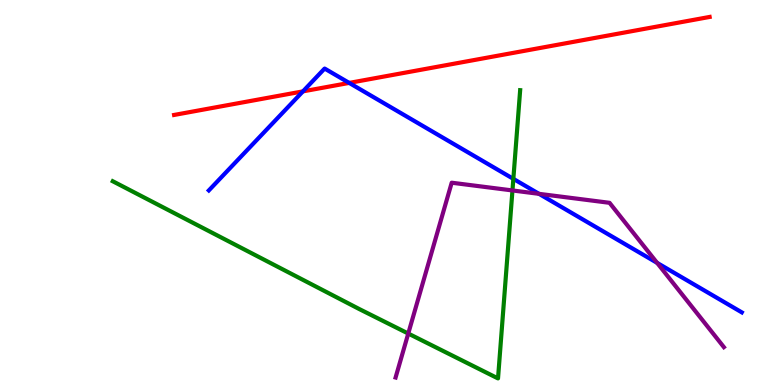[{'lines': ['blue', 'red'], 'intersections': [{'x': 3.91, 'y': 7.63}, {'x': 4.51, 'y': 7.85}]}, {'lines': ['green', 'red'], 'intersections': []}, {'lines': ['purple', 'red'], 'intersections': []}, {'lines': ['blue', 'green'], 'intersections': [{'x': 6.62, 'y': 5.35}]}, {'lines': ['blue', 'purple'], 'intersections': [{'x': 6.95, 'y': 4.97}, {'x': 8.48, 'y': 3.17}]}, {'lines': ['green', 'purple'], 'intersections': [{'x': 5.27, 'y': 1.34}, {'x': 6.61, 'y': 5.05}]}]